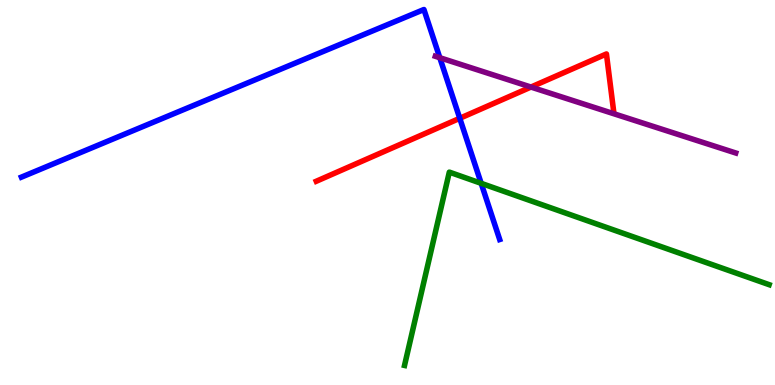[{'lines': ['blue', 'red'], 'intersections': [{'x': 5.93, 'y': 6.93}]}, {'lines': ['green', 'red'], 'intersections': []}, {'lines': ['purple', 'red'], 'intersections': [{'x': 6.85, 'y': 7.74}]}, {'lines': ['blue', 'green'], 'intersections': [{'x': 6.21, 'y': 5.24}]}, {'lines': ['blue', 'purple'], 'intersections': [{'x': 5.67, 'y': 8.5}]}, {'lines': ['green', 'purple'], 'intersections': []}]